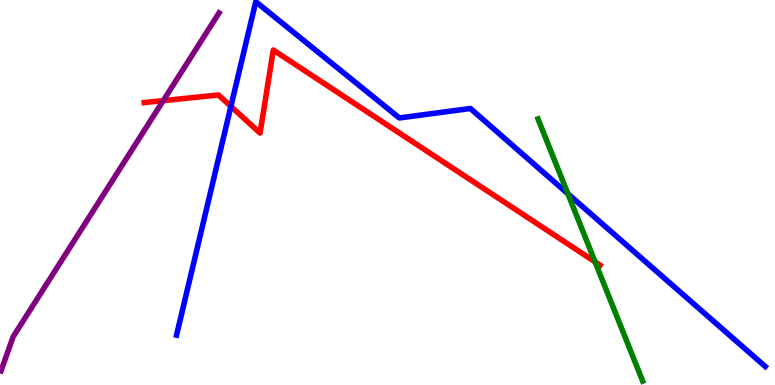[{'lines': ['blue', 'red'], 'intersections': [{'x': 2.98, 'y': 7.24}]}, {'lines': ['green', 'red'], 'intersections': [{'x': 7.68, 'y': 3.2}]}, {'lines': ['purple', 'red'], 'intersections': [{'x': 2.11, 'y': 7.39}]}, {'lines': ['blue', 'green'], 'intersections': [{'x': 7.33, 'y': 4.97}]}, {'lines': ['blue', 'purple'], 'intersections': []}, {'lines': ['green', 'purple'], 'intersections': []}]